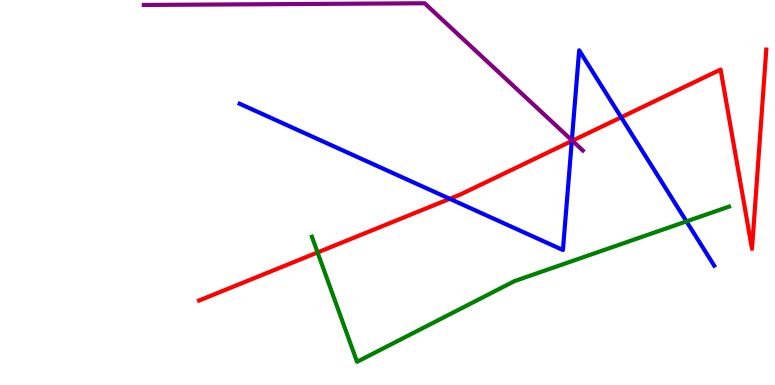[{'lines': ['blue', 'red'], 'intersections': [{'x': 5.8, 'y': 4.84}, {'x': 7.38, 'y': 6.34}, {'x': 8.02, 'y': 6.95}]}, {'lines': ['green', 'red'], 'intersections': [{'x': 4.1, 'y': 3.44}]}, {'lines': ['purple', 'red'], 'intersections': [{'x': 7.39, 'y': 6.34}]}, {'lines': ['blue', 'green'], 'intersections': [{'x': 8.86, 'y': 4.25}]}, {'lines': ['blue', 'purple'], 'intersections': [{'x': 7.38, 'y': 6.36}]}, {'lines': ['green', 'purple'], 'intersections': []}]